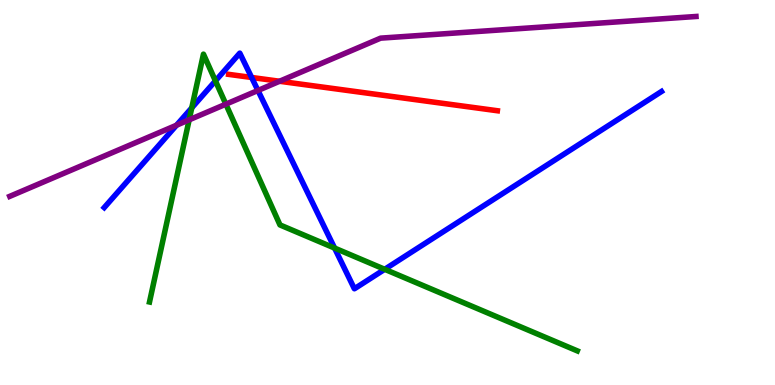[{'lines': ['blue', 'red'], 'intersections': [{'x': 3.25, 'y': 7.99}]}, {'lines': ['green', 'red'], 'intersections': []}, {'lines': ['purple', 'red'], 'intersections': [{'x': 3.61, 'y': 7.89}]}, {'lines': ['blue', 'green'], 'intersections': [{'x': 2.47, 'y': 7.2}, {'x': 2.78, 'y': 7.9}, {'x': 4.32, 'y': 3.56}, {'x': 4.96, 'y': 3.01}]}, {'lines': ['blue', 'purple'], 'intersections': [{'x': 2.28, 'y': 6.75}, {'x': 3.33, 'y': 7.65}]}, {'lines': ['green', 'purple'], 'intersections': [{'x': 2.44, 'y': 6.89}, {'x': 2.91, 'y': 7.29}]}]